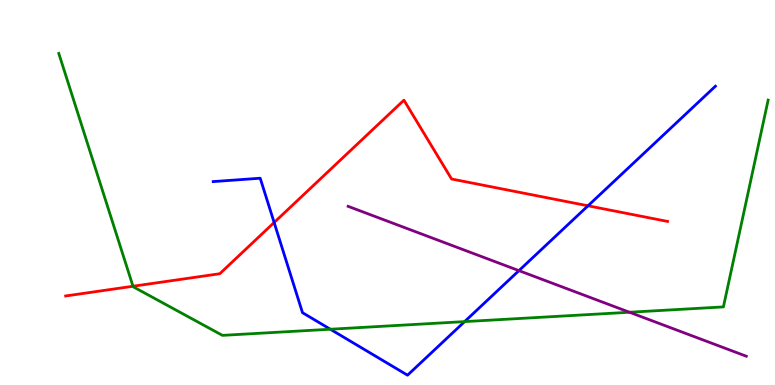[{'lines': ['blue', 'red'], 'intersections': [{'x': 3.54, 'y': 4.22}, {'x': 7.59, 'y': 4.65}]}, {'lines': ['green', 'red'], 'intersections': [{'x': 1.72, 'y': 2.56}]}, {'lines': ['purple', 'red'], 'intersections': []}, {'lines': ['blue', 'green'], 'intersections': [{'x': 4.26, 'y': 1.45}, {'x': 6.0, 'y': 1.65}]}, {'lines': ['blue', 'purple'], 'intersections': [{'x': 6.7, 'y': 2.97}]}, {'lines': ['green', 'purple'], 'intersections': [{'x': 8.12, 'y': 1.89}]}]